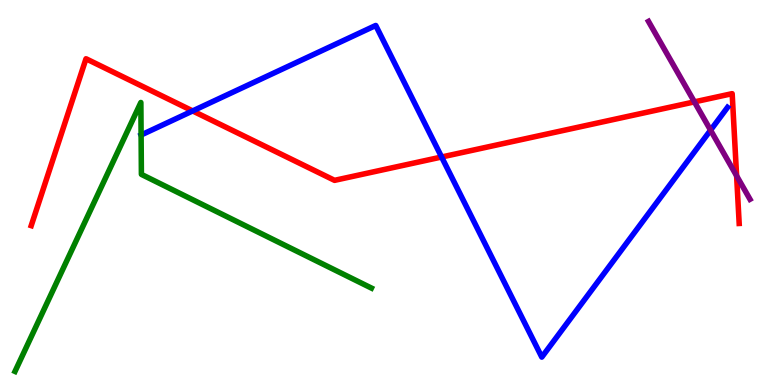[{'lines': ['blue', 'red'], 'intersections': [{'x': 2.49, 'y': 7.12}, {'x': 5.7, 'y': 5.92}]}, {'lines': ['green', 'red'], 'intersections': []}, {'lines': ['purple', 'red'], 'intersections': [{'x': 8.96, 'y': 7.35}, {'x': 9.5, 'y': 5.43}]}, {'lines': ['blue', 'green'], 'intersections': [{'x': 1.82, 'y': 6.49}]}, {'lines': ['blue', 'purple'], 'intersections': [{'x': 9.17, 'y': 6.62}]}, {'lines': ['green', 'purple'], 'intersections': []}]